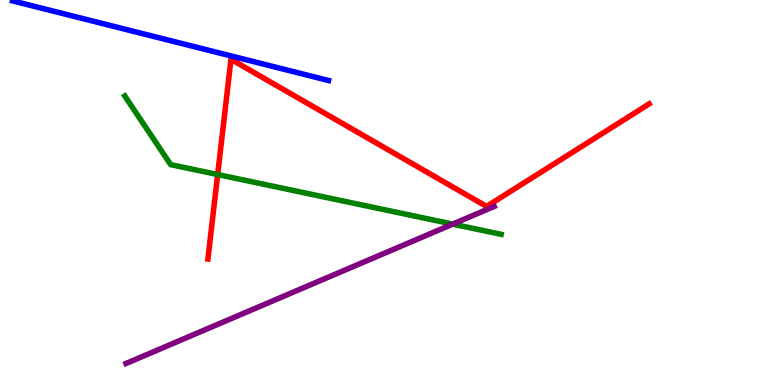[{'lines': ['blue', 'red'], 'intersections': []}, {'lines': ['green', 'red'], 'intersections': [{'x': 2.81, 'y': 5.47}]}, {'lines': ['purple', 'red'], 'intersections': []}, {'lines': ['blue', 'green'], 'intersections': []}, {'lines': ['blue', 'purple'], 'intersections': []}, {'lines': ['green', 'purple'], 'intersections': [{'x': 5.84, 'y': 4.18}]}]